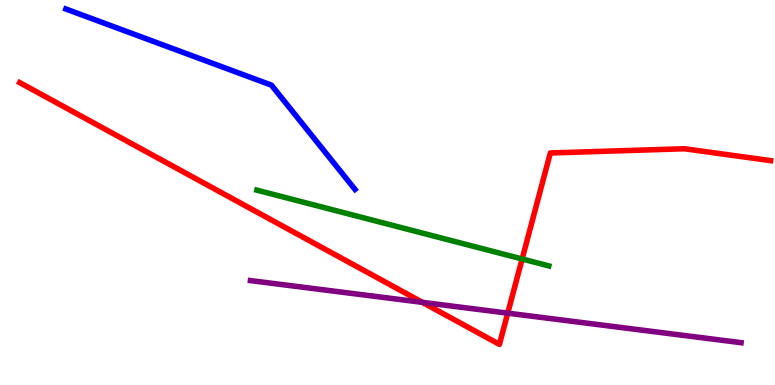[{'lines': ['blue', 'red'], 'intersections': []}, {'lines': ['green', 'red'], 'intersections': [{'x': 6.74, 'y': 3.27}]}, {'lines': ['purple', 'red'], 'intersections': [{'x': 5.45, 'y': 2.15}, {'x': 6.55, 'y': 1.87}]}, {'lines': ['blue', 'green'], 'intersections': []}, {'lines': ['blue', 'purple'], 'intersections': []}, {'lines': ['green', 'purple'], 'intersections': []}]